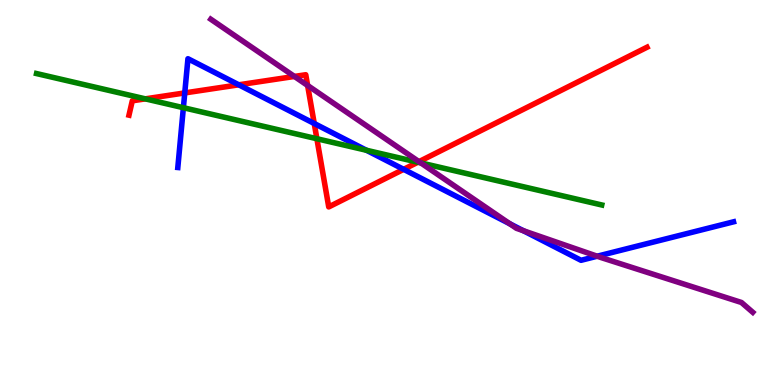[{'lines': ['blue', 'red'], 'intersections': [{'x': 2.38, 'y': 7.59}, {'x': 3.08, 'y': 7.8}, {'x': 4.05, 'y': 6.79}, {'x': 5.21, 'y': 5.6}]}, {'lines': ['green', 'red'], 'intersections': [{'x': 1.88, 'y': 7.43}, {'x': 4.09, 'y': 6.4}, {'x': 5.39, 'y': 5.79}]}, {'lines': ['purple', 'red'], 'intersections': [{'x': 3.8, 'y': 8.01}, {'x': 3.97, 'y': 7.78}, {'x': 5.41, 'y': 5.8}]}, {'lines': ['blue', 'green'], 'intersections': [{'x': 2.37, 'y': 7.2}, {'x': 4.73, 'y': 6.1}]}, {'lines': ['blue', 'purple'], 'intersections': [{'x': 6.58, 'y': 4.19}, {'x': 6.75, 'y': 4.01}, {'x': 7.71, 'y': 3.34}]}, {'lines': ['green', 'purple'], 'intersections': [{'x': 5.43, 'y': 5.77}]}]